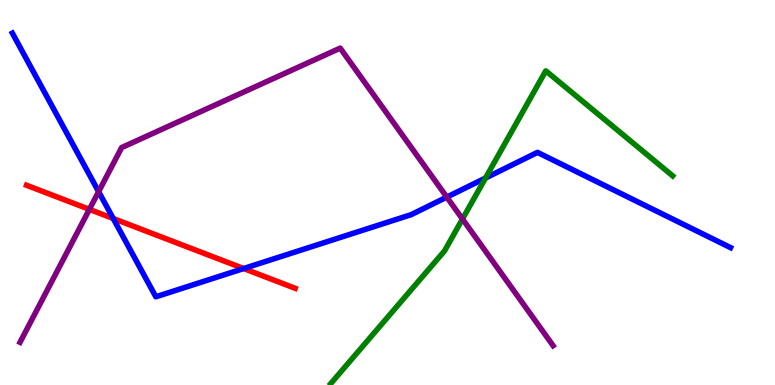[{'lines': ['blue', 'red'], 'intersections': [{'x': 1.46, 'y': 4.32}, {'x': 3.14, 'y': 3.03}]}, {'lines': ['green', 'red'], 'intersections': []}, {'lines': ['purple', 'red'], 'intersections': [{'x': 1.15, 'y': 4.56}]}, {'lines': ['blue', 'green'], 'intersections': [{'x': 6.26, 'y': 5.38}]}, {'lines': ['blue', 'purple'], 'intersections': [{'x': 1.27, 'y': 5.02}, {'x': 5.77, 'y': 4.88}]}, {'lines': ['green', 'purple'], 'intersections': [{'x': 5.97, 'y': 4.31}]}]